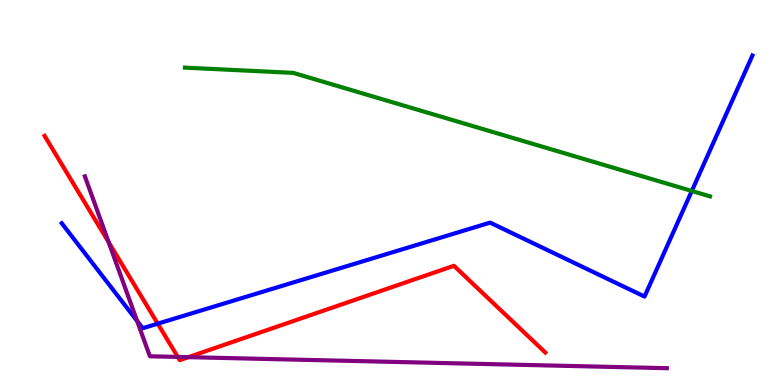[{'lines': ['blue', 'red'], 'intersections': [{'x': 2.04, 'y': 1.59}]}, {'lines': ['green', 'red'], 'intersections': []}, {'lines': ['purple', 'red'], 'intersections': [{'x': 1.4, 'y': 3.71}, {'x': 2.29, 'y': 0.729}, {'x': 2.43, 'y': 0.723}]}, {'lines': ['blue', 'green'], 'intersections': [{'x': 8.93, 'y': 5.04}]}, {'lines': ['blue', 'purple'], 'intersections': [{'x': 1.77, 'y': 1.66}]}, {'lines': ['green', 'purple'], 'intersections': []}]